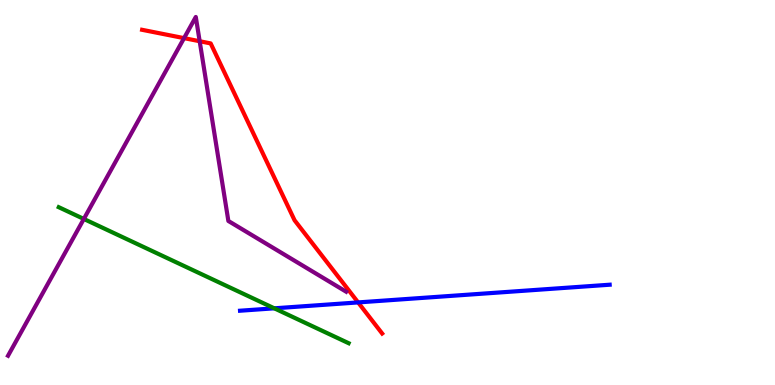[{'lines': ['blue', 'red'], 'intersections': [{'x': 4.62, 'y': 2.15}]}, {'lines': ['green', 'red'], 'intersections': []}, {'lines': ['purple', 'red'], 'intersections': [{'x': 2.37, 'y': 9.01}, {'x': 2.58, 'y': 8.93}]}, {'lines': ['blue', 'green'], 'intersections': [{'x': 3.54, 'y': 1.99}]}, {'lines': ['blue', 'purple'], 'intersections': []}, {'lines': ['green', 'purple'], 'intersections': [{'x': 1.08, 'y': 4.31}]}]